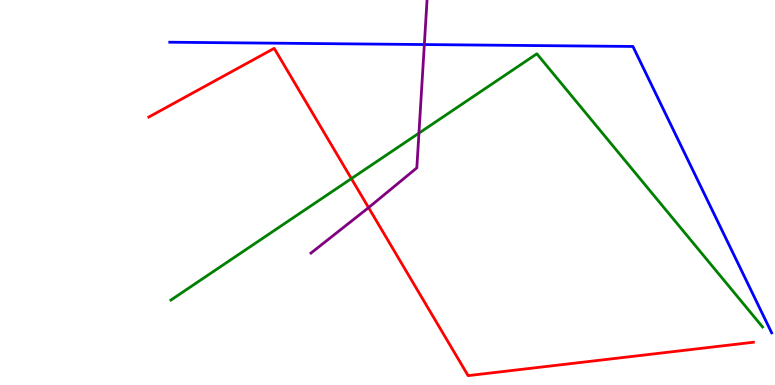[{'lines': ['blue', 'red'], 'intersections': []}, {'lines': ['green', 'red'], 'intersections': [{'x': 4.53, 'y': 5.36}]}, {'lines': ['purple', 'red'], 'intersections': [{'x': 4.76, 'y': 4.61}]}, {'lines': ['blue', 'green'], 'intersections': []}, {'lines': ['blue', 'purple'], 'intersections': [{'x': 5.48, 'y': 8.84}]}, {'lines': ['green', 'purple'], 'intersections': [{'x': 5.41, 'y': 6.54}]}]